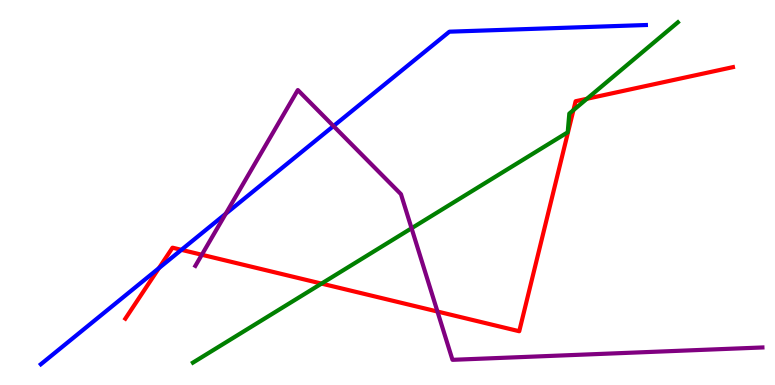[{'lines': ['blue', 'red'], 'intersections': [{'x': 2.05, 'y': 3.03}, {'x': 2.34, 'y': 3.51}]}, {'lines': ['green', 'red'], 'intersections': [{'x': 4.15, 'y': 2.63}, {'x': 7.4, 'y': 7.14}, {'x': 7.57, 'y': 7.43}]}, {'lines': ['purple', 'red'], 'intersections': [{'x': 2.6, 'y': 3.38}, {'x': 5.64, 'y': 1.91}]}, {'lines': ['blue', 'green'], 'intersections': []}, {'lines': ['blue', 'purple'], 'intersections': [{'x': 2.91, 'y': 4.45}, {'x': 4.3, 'y': 6.73}]}, {'lines': ['green', 'purple'], 'intersections': [{'x': 5.31, 'y': 4.07}]}]